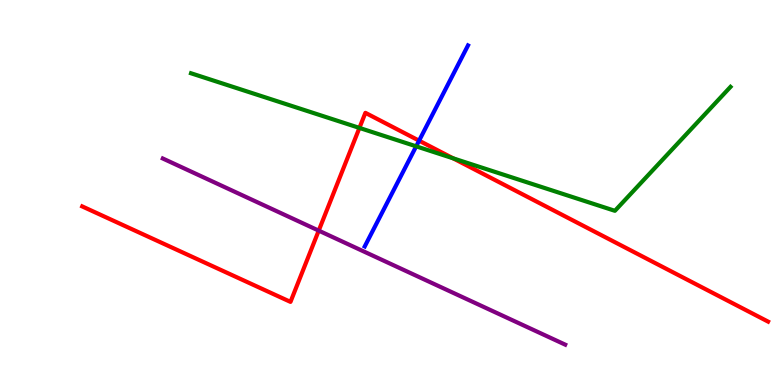[{'lines': ['blue', 'red'], 'intersections': [{'x': 5.41, 'y': 6.35}]}, {'lines': ['green', 'red'], 'intersections': [{'x': 4.64, 'y': 6.68}, {'x': 5.85, 'y': 5.89}]}, {'lines': ['purple', 'red'], 'intersections': [{'x': 4.11, 'y': 4.01}]}, {'lines': ['blue', 'green'], 'intersections': [{'x': 5.37, 'y': 6.2}]}, {'lines': ['blue', 'purple'], 'intersections': []}, {'lines': ['green', 'purple'], 'intersections': []}]